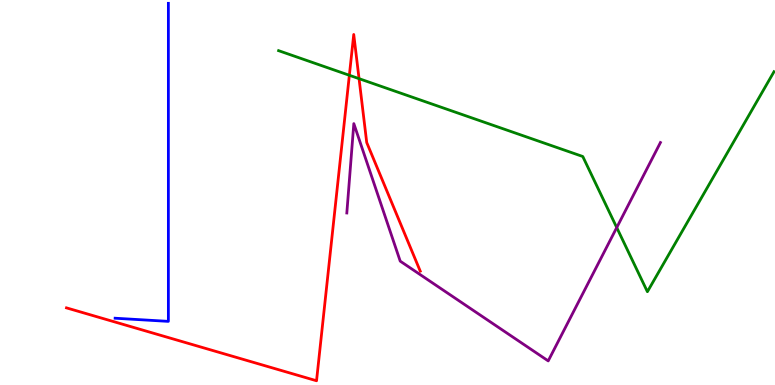[{'lines': ['blue', 'red'], 'intersections': []}, {'lines': ['green', 'red'], 'intersections': [{'x': 4.51, 'y': 8.04}, {'x': 4.63, 'y': 7.96}]}, {'lines': ['purple', 'red'], 'intersections': []}, {'lines': ['blue', 'green'], 'intersections': []}, {'lines': ['blue', 'purple'], 'intersections': []}, {'lines': ['green', 'purple'], 'intersections': [{'x': 7.96, 'y': 4.09}]}]